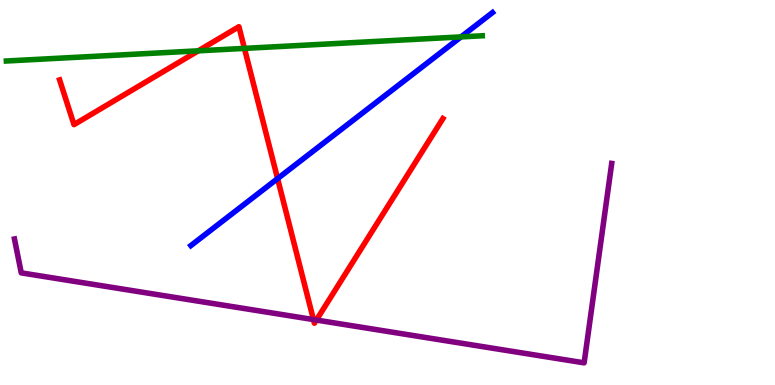[{'lines': ['blue', 'red'], 'intersections': [{'x': 3.58, 'y': 5.36}]}, {'lines': ['green', 'red'], 'intersections': [{'x': 2.56, 'y': 8.68}, {'x': 3.15, 'y': 8.74}]}, {'lines': ['purple', 'red'], 'intersections': [{'x': 4.04, 'y': 1.7}, {'x': 4.08, 'y': 1.69}]}, {'lines': ['blue', 'green'], 'intersections': [{'x': 5.95, 'y': 9.04}]}, {'lines': ['blue', 'purple'], 'intersections': []}, {'lines': ['green', 'purple'], 'intersections': []}]